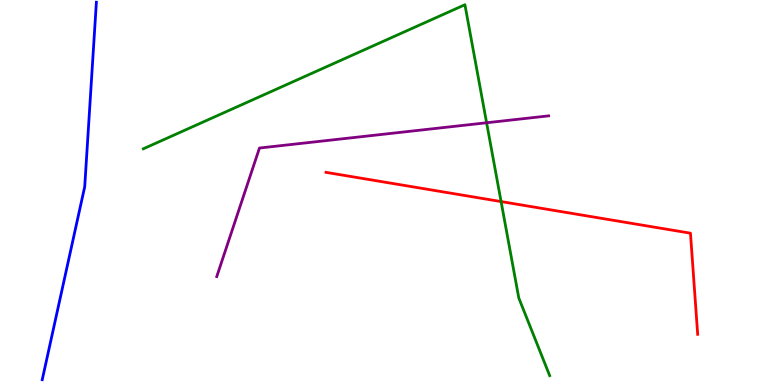[{'lines': ['blue', 'red'], 'intersections': []}, {'lines': ['green', 'red'], 'intersections': [{'x': 6.47, 'y': 4.76}]}, {'lines': ['purple', 'red'], 'intersections': []}, {'lines': ['blue', 'green'], 'intersections': []}, {'lines': ['blue', 'purple'], 'intersections': []}, {'lines': ['green', 'purple'], 'intersections': [{'x': 6.28, 'y': 6.81}]}]